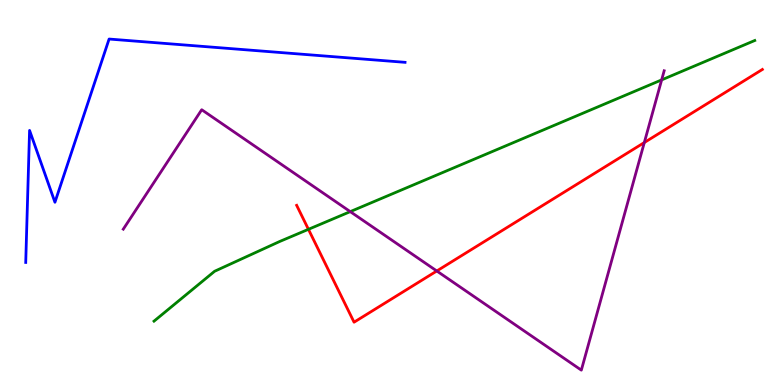[{'lines': ['blue', 'red'], 'intersections': []}, {'lines': ['green', 'red'], 'intersections': [{'x': 3.98, 'y': 4.04}]}, {'lines': ['purple', 'red'], 'intersections': [{'x': 5.64, 'y': 2.96}, {'x': 8.31, 'y': 6.3}]}, {'lines': ['blue', 'green'], 'intersections': []}, {'lines': ['blue', 'purple'], 'intersections': []}, {'lines': ['green', 'purple'], 'intersections': [{'x': 4.52, 'y': 4.5}, {'x': 8.54, 'y': 7.92}]}]